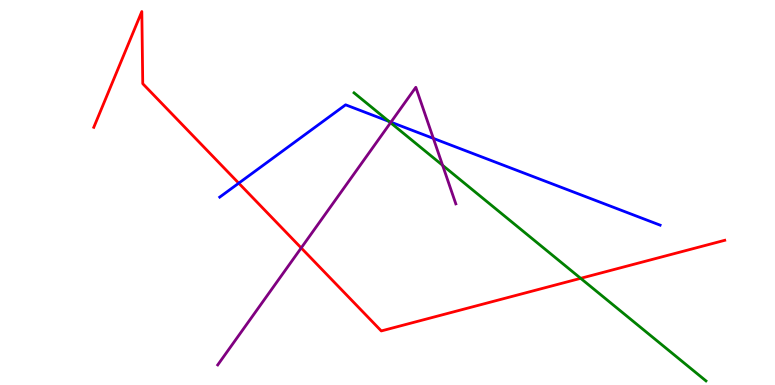[{'lines': ['blue', 'red'], 'intersections': [{'x': 3.08, 'y': 5.24}]}, {'lines': ['green', 'red'], 'intersections': [{'x': 7.49, 'y': 2.77}]}, {'lines': ['purple', 'red'], 'intersections': [{'x': 3.89, 'y': 3.56}]}, {'lines': ['blue', 'green'], 'intersections': [{'x': 5.02, 'y': 6.85}]}, {'lines': ['blue', 'purple'], 'intersections': [{'x': 5.04, 'y': 6.83}, {'x': 5.59, 'y': 6.41}]}, {'lines': ['green', 'purple'], 'intersections': [{'x': 5.04, 'y': 6.81}, {'x': 5.71, 'y': 5.71}]}]